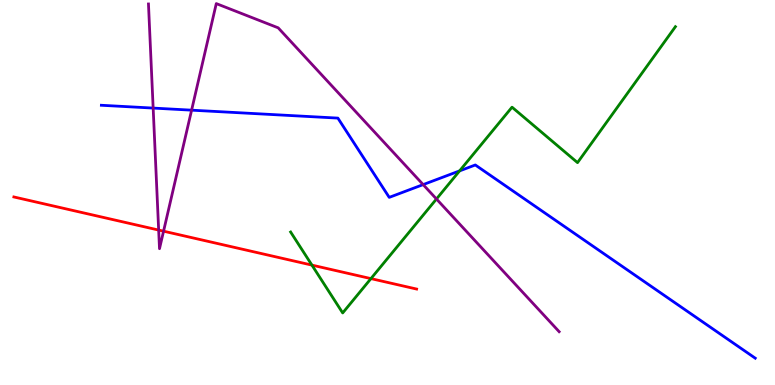[{'lines': ['blue', 'red'], 'intersections': []}, {'lines': ['green', 'red'], 'intersections': [{'x': 4.02, 'y': 3.11}, {'x': 4.79, 'y': 2.76}]}, {'lines': ['purple', 'red'], 'intersections': [{'x': 2.05, 'y': 4.02}, {'x': 2.11, 'y': 4.0}]}, {'lines': ['blue', 'green'], 'intersections': [{'x': 5.93, 'y': 5.56}]}, {'lines': ['blue', 'purple'], 'intersections': [{'x': 1.98, 'y': 7.19}, {'x': 2.47, 'y': 7.14}, {'x': 5.46, 'y': 5.2}]}, {'lines': ['green', 'purple'], 'intersections': [{'x': 5.63, 'y': 4.83}]}]